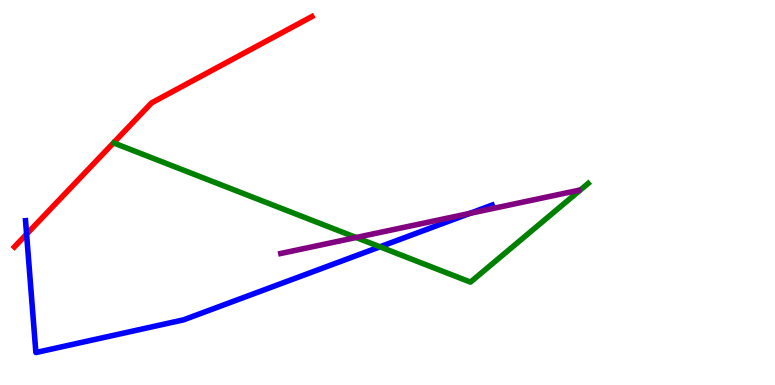[{'lines': ['blue', 'red'], 'intersections': [{'x': 0.343, 'y': 3.92}]}, {'lines': ['green', 'red'], 'intersections': []}, {'lines': ['purple', 'red'], 'intersections': []}, {'lines': ['blue', 'green'], 'intersections': [{'x': 4.9, 'y': 3.59}]}, {'lines': ['blue', 'purple'], 'intersections': [{'x': 6.06, 'y': 4.46}]}, {'lines': ['green', 'purple'], 'intersections': [{'x': 4.59, 'y': 3.83}]}]